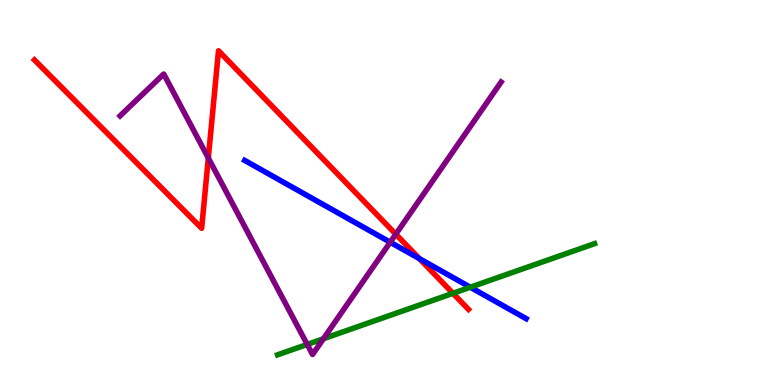[{'lines': ['blue', 'red'], 'intersections': [{'x': 5.41, 'y': 3.28}]}, {'lines': ['green', 'red'], 'intersections': [{'x': 5.84, 'y': 2.38}]}, {'lines': ['purple', 'red'], 'intersections': [{'x': 2.69, 'y': 5.9}, {'x': 5.11, 'y': 3.92}]}, {'lines': ['blue', 'green'], 'intersections': [{'x': 6.07, 'y': 2.54}]}, {'lines': ['blue', 'purple'], 'intersections': [{'x': 5.04, 'y': 3.71}]}, {'lines': ['green', 'purple'], 'intersections': [{'x': 3.96, 'y': 1.05}, {'x': 4.17, 'y': 1.2}]}]